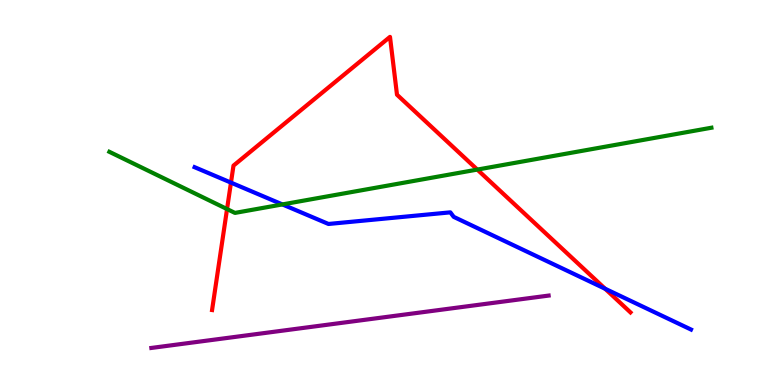[{'lines': ['blue', 'red'], 'intersections': [{'x': 2.98, 'y': 5.26}, {'x': 7.81, 'y': 2.5}]}, {'lines': ['green', 'red'], 'intersections': [{'x': 2.93, 'y': 4.57}, {'x': 6.16, 'y': 5.6}]}, {'lines': ['purple', 'red'], 'intersections': []}, {'lines': ['blue', 'green'], 'intersections': [{'x': 3.64, 'y': 4.69}]}, {'lines': ['blue', 'purple'], 'intersections': []}, {'lines': ['green', 'purple'], 'intersections': []}]